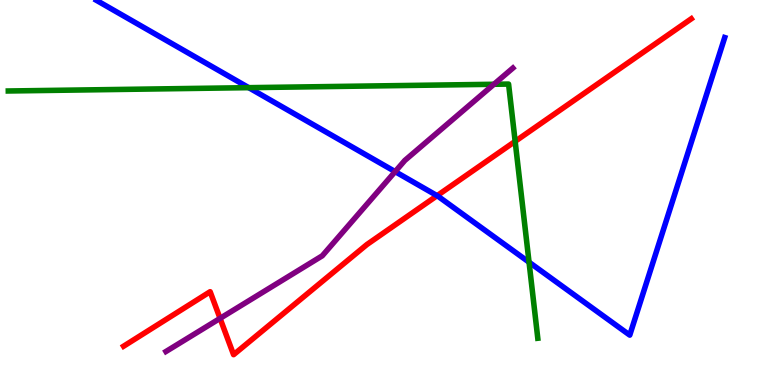[{'lines': ['blue', 'red'], 'intersections': [{'x': 5.64, 'y': 4.92}]}, {'lines': ['green', 'red'], 'intersections': [{'x': 6.65, 'y': 6.33}]}, {'lines': ['purple', 'red'], 'intersections': [{'x': 2.84, 'y': 1.73}]}, {'lines': ['blue', 'green'], 'intersections': [{'x': 3.21, 'y': 7.72}, {'x': 6.83, 'y': 3.19}]}, {'lines': ['blue', 'purple'], 'intersections': [{'x': 5.1, 'y': 5.54}]}, {'lines': ['green', 'purple'], 'intersections': [{'x': 6.37, 'y': 7.81}]}]